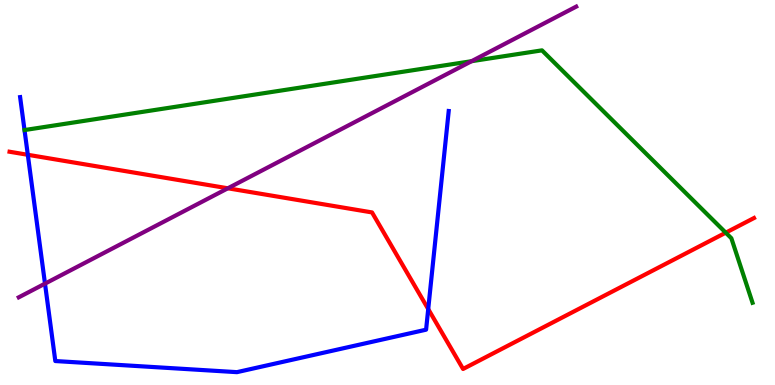[{'lines': ['blue', 'red'], 'intersections': [{'x': 0.359, 'y': 5.98}, {'x': 5.53, 'y': 1.97}]}, {'lines': ['green', 'red'], 'intersections': [{'x': 9.36, 'y': 3.96}]}, {'lines': ['purple', 'red'], 'intersections': [{'x': 2.94, 'y': 5.11}]}, {'lines': ['blue', 'green'], 'intersections': []}, {'lines': ['blue', 'purple'], 'intersections': [{'x': 0.581, 'y': 2.63}]}, {'lines': ['green', 'purple'], 'intersections': [{'x': 6.08, 'y': 8.41}]}]